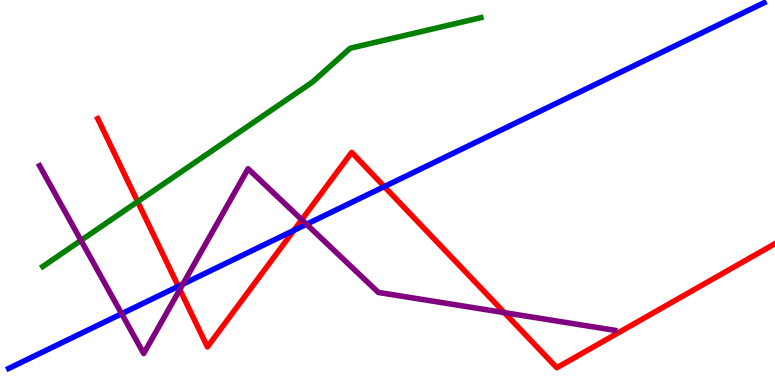[{'lines': ['blue', 'red'], 'intersections': [{'x': 2.3, 'y': 2.56}, {'x': 3.79, 'y': 4.02}, {'x': 4.96, 'y': 5.15}]}, {'lines': ['green', 'red'], 'intersections': [{'x': 1.78, 'y': 4.76}]}, {'lines': ['purple', 'red'], 'intersections': [{'x': 2.32, 'y': 2.48}, {'x': 3.89, 'y': 4.29}, {'x': 6.51, 'y': 1.88}]}, {'lines': ['blue', 'green'], 'intersections': []}, {'lines': ['blue', 'purple'], 'intersections': [{'x': 1.57, 'y': 1.85}, {'x': 2.36, 'y': 2.62}, {'x': 3.96, 'y': 4.18}]}, {'lines': ['green', 'purple'], 'intersections': [{'x': 1.04, 'y': 3.76}]}]